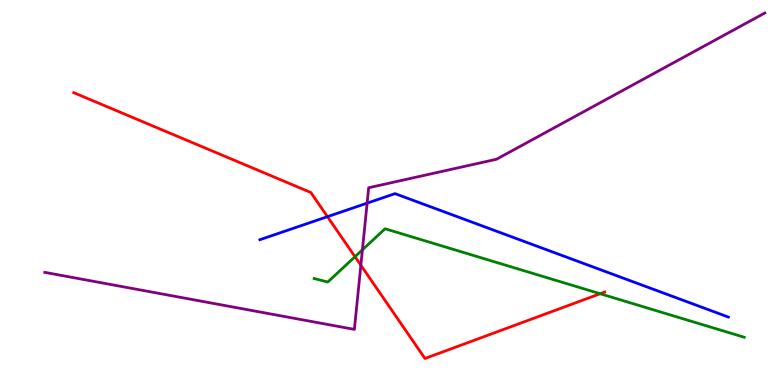[{'lines': ['blue', 'red'], 'intersections': [{'x': 4.23, 'y': 4.37}]}, {'lines': ['green', 'red'], 'intersections': [{'x': 4.58, 'y': 3.33}, {'x': 7.74, 'y': 2.37}]}, {'lines': ['purple', 'red'], 'intersections': [{'x': 4.66, 'y': 3.11}]}, {'lines': ['blue', 'green'], 'intersections': []}, {'lines': ['blue', 'purple'], 'intersections': [{'x': 4.74, 'y': 4.72}]}, {'lines': ['green', 'purple'], 'intersections': [{'x': 4.68, 'y': 3.51}]}]